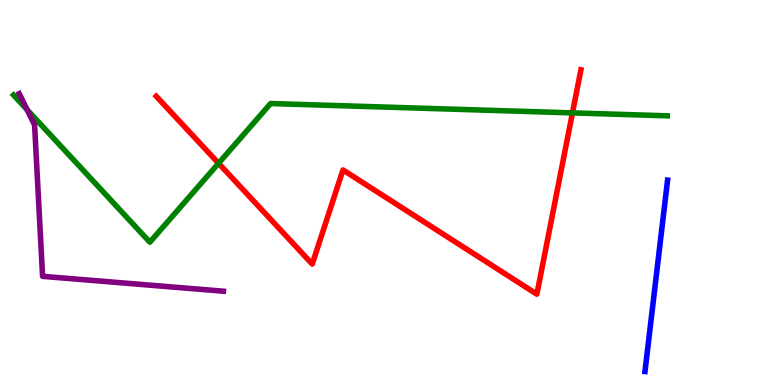[{'lines': ['blue', 'red'], 'intersections': []}, {'lines': ['green', 'red'], 'intersections': [{'x': 2.82, 'y': 5.76}, {'x': 7.39, 'y': 7.07}]}, {'lines': ['purple', 'red'], 'intersections': []}, {'lines': ['blue', 'green'], 'intersections': []}, {'lines': ['blue', 'purple'], 'intersections': []}, {'lines': ['green', 'purple'], 'intersections': [{'x': 0.35, 'y': 7.15}]}]